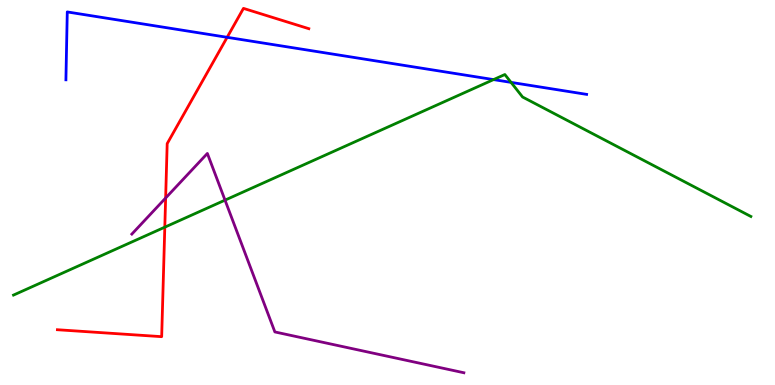[{'lines': ['blue', 'red'], 'intersections': [{'x': 2.93, 'y': 9.03}]}, {'lines': ['green', 'red'], 'intersections': [{'x': 2.13, 'y': 4.1}]}, {'lines': ['purple', 'red'], 'intersections': [{'x': 2.14, 'y': 4.86}]}, {'lines': ['blue', 'green'], 'intersections': [{'x': 6.37, 'y': 7.93}, {'x': 6.59, 'y': 7.86}]}, {'lines': ['blue', 'purple'], 'intersections': []}, {'lines': ['green', 'purple'], 'intersections': [{'x': 2.9, 'y': 4.8}]}]